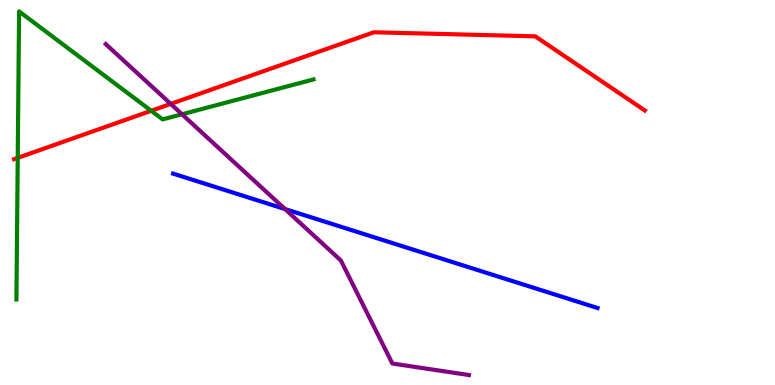[{'lines': ['blue', 'red'], 'intersections': []}, {'lines': ['green', 'red'], 'intersections': [{'x': 0.229, 'y': 5.9}, {'x': 1.95, 'y': 7.12}]}, {'lines': ['purple', 'red'], 'intersections': [{'x': 2.2, 'y': 7.3}]}, {'lines': ['blue', 'green'], 'intersections': []}, {'lines': ['blue', 'purple'], 'intersections': [{'x': 3.68, 'y': 4.57}]}, {'lines': ['green', 'purple'], 'intersections': [{'x': 2.35, 'y': 7.03}]}]